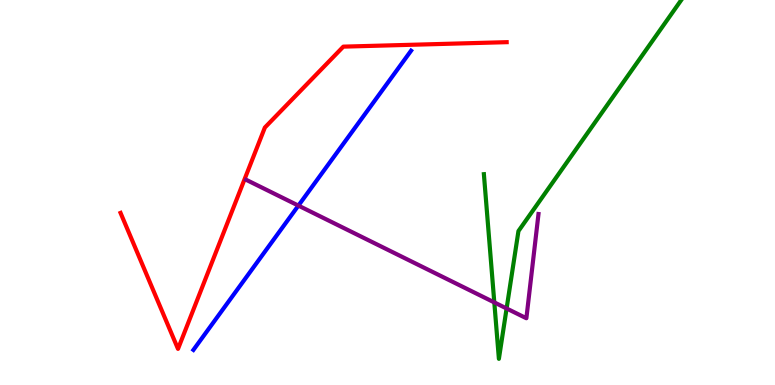[{'lines': ['blue', 'red'], 'intersections': []}, {'lines': ['green', 'red'], 'intersections': []}, {'lines': ['purple', 'red'], 'intersections': []}, {'lines': ['blue', 'green'], 'intersections': []}, {'lines': ['blue', 'purple'], 'intersections': [{'x': 3.85, 'y': 4.66}]}, {'lines': ['green', 'purple'], 'intersections': [{'x': 6.38, 'y': 2.15}, {'x': 6.54, 'y': 1.99}]}]